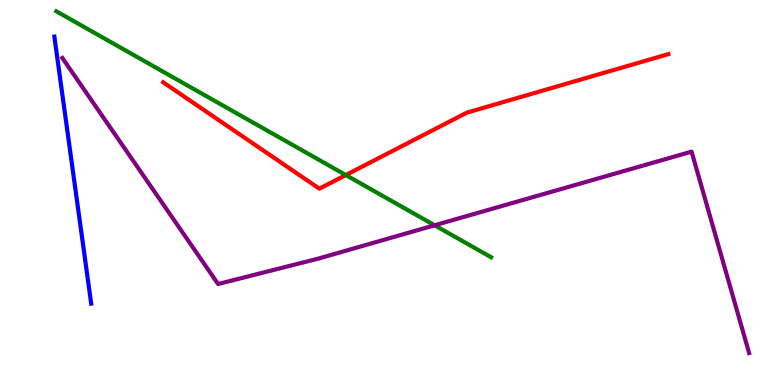[{'lines': ['blue', 'red'], 'intersections': []}, {'lines': ['green', 'red'], 'intersections': [{'x': 4.46, 'y': 5.45}]}, {'lines': ['purple', 'red'], 'intersections': []}, {'lines': ['blue', 'green'], 'intersections': []}, {'lines': ['blue', 'purple'], 'intersections': []}, {'lines': ['green', 'purple'], 'intersections': [{'x': 5.61, 'y': 4.15}]}]